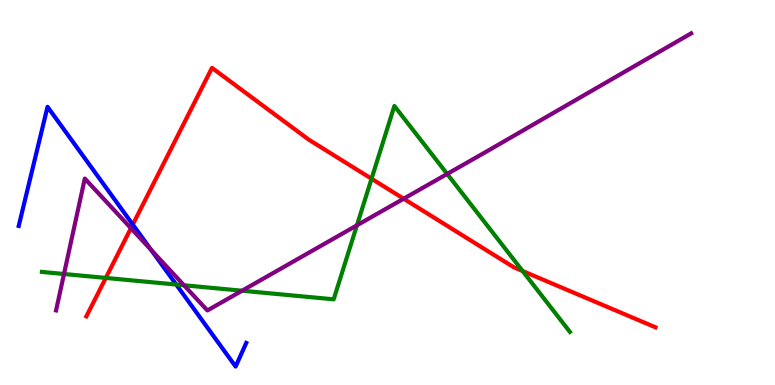[{'lines': ['blue', 'red'], 'intersections': [{'x': 1.71, 'y': 4.17}]}, {'lines': ['green', 'red'], 'intersections': [{'x': 1.37, 'y': 2.78}, {'x': 4.79, 'y': 5.36}, {'x': 6.74, 'y': 2.96}]}, {'lines': ['purple', 'red'], 'intersections': [{'x': 1.69, 'y': 4.07}, {'x': 5.21, 'y': 4.84}]}, {'lines': ['blue', 'green'], 'intersections': [{'x': 2.27, 'y': 2.61}]}, {'lines': ['blue', 'purple'], 'intersections': [{'x': 1.95, 'y': 3.5}]}, {'lines': ['green', 'purple'], 'intersections': [{'x': 0.826, 'y': 2.88}, {'x': 2.37, 'y': 2.59}, {'x': 3.12, 'y': 2.45}, {'x': 4.61, 'y': 4.15}, {'x': 5.77, 'y': 5.48}]}]